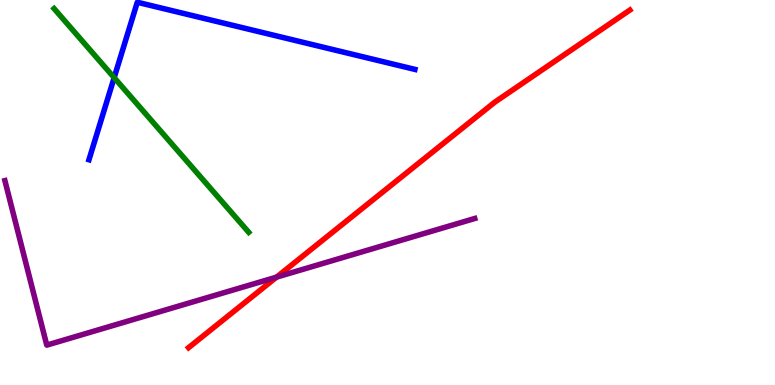[{'lines': ['blue', 'red'], 'intersections': []}, {'lines': ['green', 'red'], 'intersections': []}, {'lines': ['purple', 'red'], 'intersections': [{'x': 3.57, 'y': 2.8}]}, {'lines': ['blue', 'green'], 'intersections': [{'x': 1.47, 'y': 7.98}]}, {'lines': ['blue', 'purple'], 'intersections': []}, {'lines': ['green', 'purple'], 'intersections': []}]